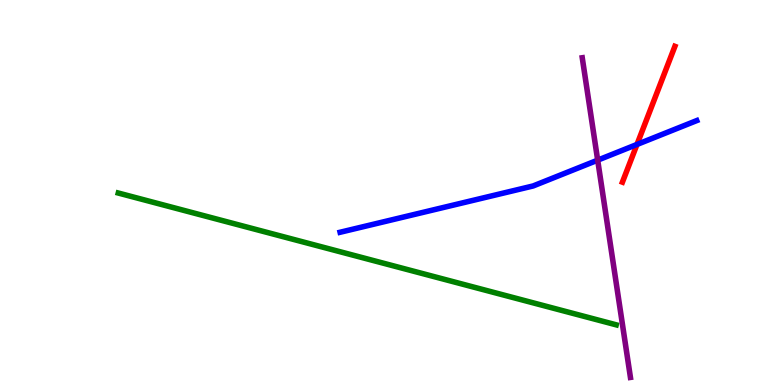[{'lines': ['blue', 'red'], 'intersections': [{'x': 8.22, 'y': 6.25}]}, {'lines': ['green', 'red'], 'intersections': []}, {'lines': ['purple', 'red'], 'intersections': []}, {'lines': ['blue', 'green'], 'intersections': []}, {'lines': ['blue', 'purple'], 'intersections': [{'x': 7.71, 'y': 5.84}]}, {'lines': ['green', 'purple'], 'intersections': []}]